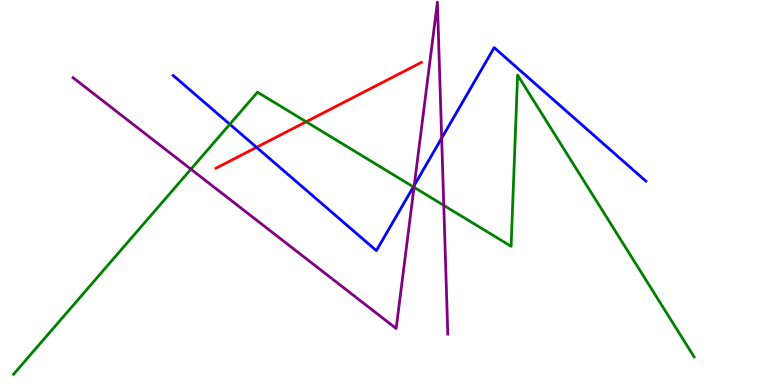[{'lines': ['blue', 'red'], 'intersections': [{'x': 3.31, 'y': 6.17}]}, {'lines': ['green', 'red'], 'intersections': [{'x': 3.95, 'y': 6.84}]}, {'lines': ['purple', 'red'], 'intersections': []}, {'lines': ['blue', 'green'], 'intersections': [{'x': 2.97, 'y': 6.77}, {'x': 5.33, 'y': 5.15}]}, {'lines': ['blue', 'purple'], 'intersections': [{'x': 5.35, 'y': 5.18}, {'x': 5.7, 'y': 6.41}]}, {'lines': ['green', 'purple'], 'intersections': [{'x': 2.46, 'y': 5.61}, {'x': 5.34, 'y': 5.14}, {'x': 5.73, 'y': 4.67}]}]